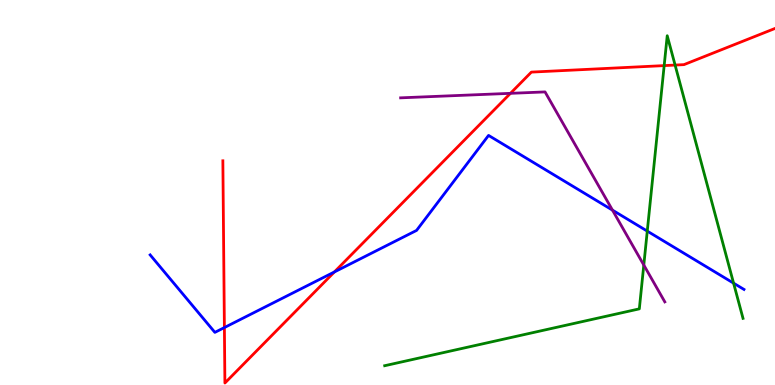[{'lines': ['blue', 'red'], 'intersections': [{'x': 2.9, 'y': 1.49}, {'x': 4.31, 'y': 2.94}]}, {'lines': ['green', 'red'], 'intersections': [{'x': 8.57, 'y': 8.3}, {'x': 8.71, 'y': 8.31}]}, {'lines': ['purple', 'red'], 'intersections': [{'x': 6.59, 'y': 7.58}]}, {'lines': ['blue', 'green'], 'intersections': [{'x': 8.35, 'y': 4.0}, {'x': 9.47, 'y': 2.65}]}, {'lines': ['blue', 'purple'], 'intersections': [{'x': 7.9, 'y': 4.54}]}, {'lines': ['green', 'purple'], 'intersections': [{'x': 8.31, 'y': 3.12}]}]